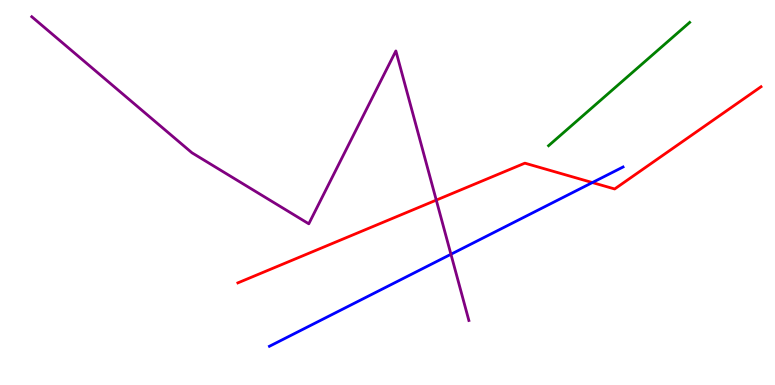[{'lines': ['blue', 'red'], 'intersections': [{'x': 7.64, 'y': 5.26}]}, {'lines': ['green', 'red'], 'intersections': []}, {'lines': ['purple', 'red'], 'intersections': [{'x': 5.63, 'y': 4.8}]}, {'lines': ['blue', 'green'], 'intersections': []}, {'lines': ['blue', 'purple'], 'intersections': [{'x': 5.82, 'y': 3.4}]}, {'lines': ['green', 'purple'], 'intersections': []}]